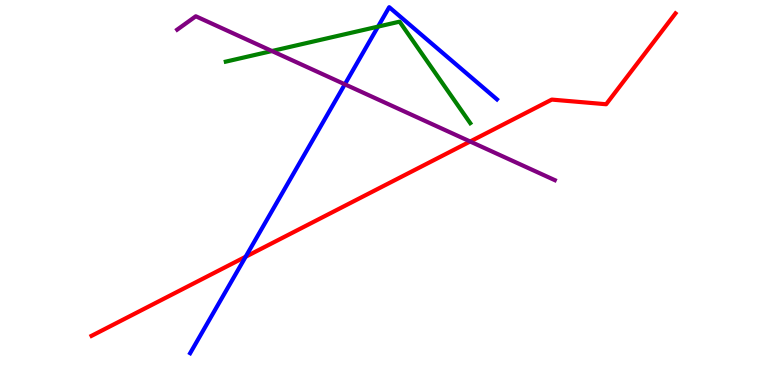[{'lines': ['blue', 'red'], 'intersections': [{'x': 3.17, 'y': 3.33}]}, {'lines': ['green', 'red'], 'intersections': []}, {'lines': ['purple', 'red'], 'intersections': [{'x': 6.07, 'y': 6.32}]}, {'lines': ['blue', 'green'], 'intersections': [{'x': 4.88, 'y': 9.31}]}, {'lines': ['blue', 'purple'], 'intersections': [{'x': 4.45, 'y': 7.81}]}, {'lines': ['green', 'purple'], 'intersections': [{'x': 3.51, 'y': 8.67}]}]